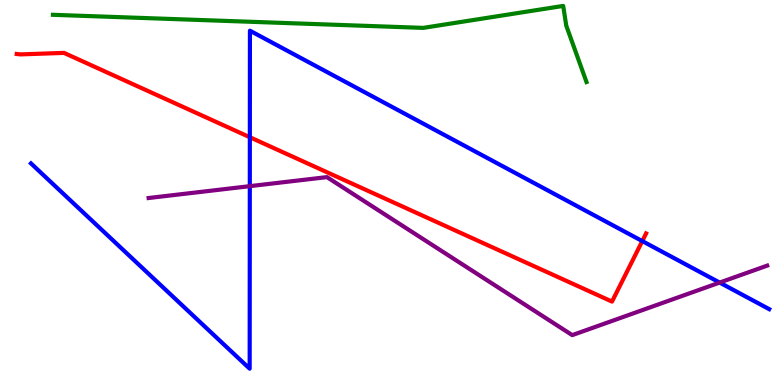[{'lines': ['blue', 'red'], 'intersections': [{'x': 3.22, 'y': 6.44}, {'x': 8.29, 'y': 3.74}]}, {'lines': ['green', 'red'], 'intersections': []}, {'lines': ['purple', 'red'], 'intersections': []}, {'lines': ['blue', 'green'], 'intersections': []}, {'lines': ['blue', 'purple'], 'intersections': [{'x': 3.22, 'y': 5.16}, {'x': 9.29, 'y': 2.66}]}, {'lines': ['green', 'purple'], 'intersections': []}]